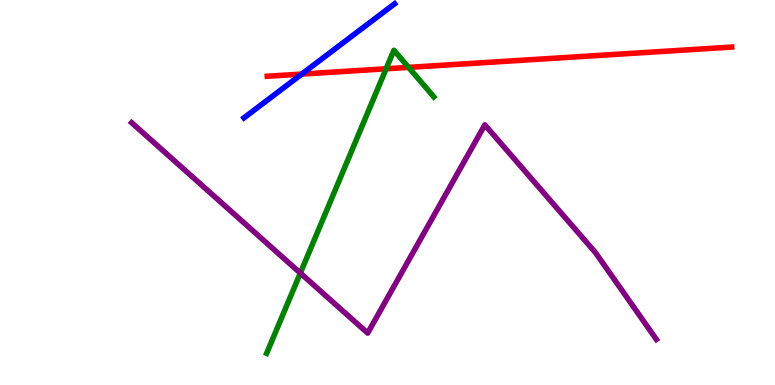[{'lines': ['blue', 'red'], 'intersections': [{'x': 3.89, 'y': 8.08}]}, {'lines': ['green', 'red'], 'intersections': [{'x': 4.98, 'y': 8.21}, {'x': 5.27, 'y': 8.25}]}, {'lines': ['purple', 'red'], 'intersections': []}, {'lines': ['blue', 'green'], 'intersections': []}, {'lines': ['blue', 'purple'], 'intersections': []}, {'lines': ['green', 'purple'], 'intersections': [{'x': 3.88, 'y': 2.91}]}]